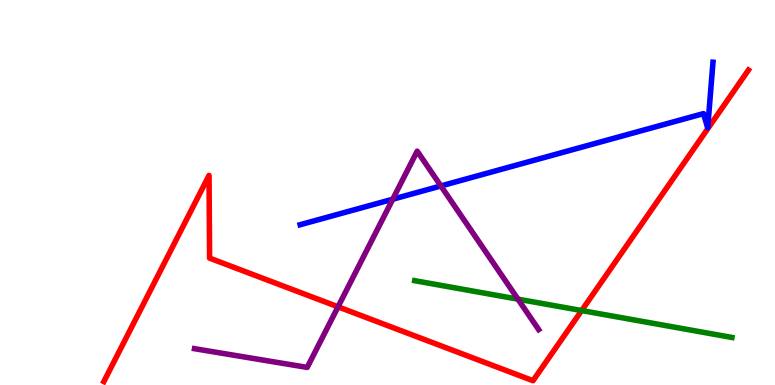[{'lines': ['blue', 'red'], 'intersections': []}, {'lines': ['green', 'red'], 'intersections': [{'x': 7.51, 'y': 1.93}]}, {'lines': ['purple', 'red'], 'intersections': [{'x': 4.36, 'y': 2.03}]}, {'lines': ['blue', 'green'], 'intersections': []}, {'lines': ['blue', 'purple'], 'intersections': [{'x': 5.07, 'y': 4.83}, {'x': 5.69, 'y': 5.17}]}, {'lines': ['green', 'purple'], 'intersections': [{'x': 6.68, 'y': 2.23}]}]